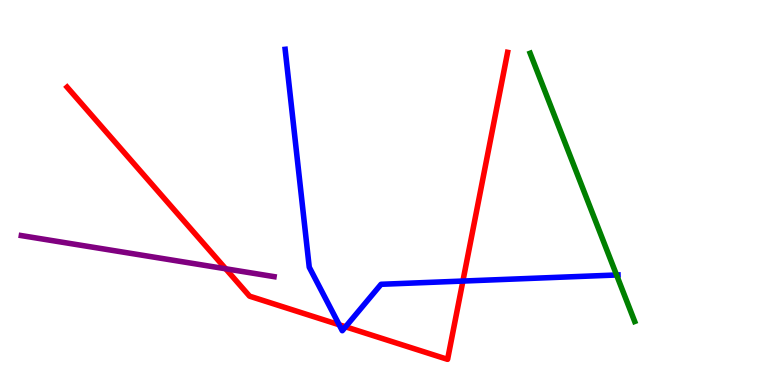[{'lines': ['blue', 'red'], 'intersections': [{'x': 4.38, 'y': 1.56}, {'x': 4.46, 'y': 1.51}, {'x': 5.97, 'y': 2.7}]}, {'lines': ['green', 'red'], 'intersections': []}, {'lines': ['purple', 'red'], 'intersections': [{'x': 2.91, 'y': 3.02}]}, {'lines': ['blue', 'green'], 'intersections': [{'x': 7.96, 'y': 2.86}]}, {'lines': ['blue', 'purple'], 'intersections': []}, {'lines': ['green', 'purple'], 'intersections': []}]